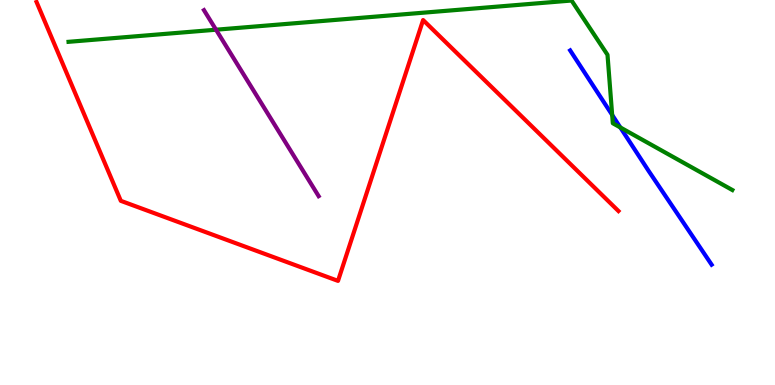[{'lines': ['blue', 'red'], 'intersections': []}, {'lines': ['green', 'red'], 'intersections': []}, {'lines': ['purple', 'red'], 'intersections': []}, {'lines': ['blue', 'green'], 'intersections': [{'x': 7.9, 'y': 7.01}, {'x': 8.0, 'y': 6.69}]}, {'lines': ['blue', 'purple'], 'intersections': []}, {'lines': ['green', 'purple'], 'intersections': [{'x': 2.79, 'y': 9.23}]}]